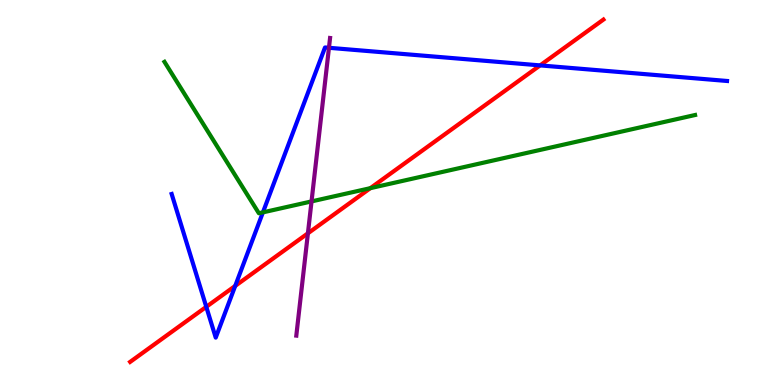[{'lines': ['blue', 'red'], 'intersections': [{'x': 2.66, 'y': 2.03}, {'x': 3.03, 'y': 2.57}, {'x': 6.97, 'y': 8.3}]}, {'lines': ['green', 'red'], 'intersections': [{'x': 4.78, 'y': 5.11}]}, {'lines': ['purple', 'red'], 'intersections': [{'x': 3.97, 'y': 3.94}]}, {'lines': ['blue', 'green'], 'intersections': [{'x': 3.39, 'y': 4.48}]}, {'lines': ['blue', 'purple'], 'intersections': [{'x': 4.24, 'y': 8.76}]}, {'lines': ['green', 'purple'], 'intersections': [{'x': 4.02, 'y': 4.77}]}]